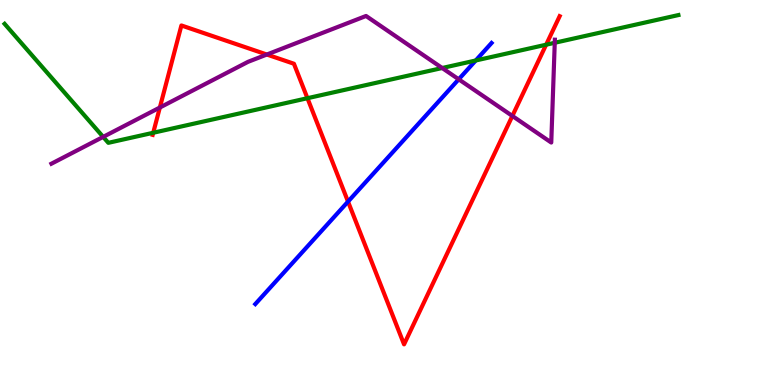[{'lines': ['blue', 'red'], 'intersections': [{'x': 4.49, 'y': 4.76}]}, {'lines': ['green', 'red'], 'intersections': [{'x': 1.98, 'y': 6.55}, {'x': 3.97, 'y': 7.45}, {'x': 7.05, 'y': 8.84}]}, {'lines': ['purple', 'red'], 'intersections': [{'x': 2.06, 'y': 7.21}, {'x': 3.44, 'y': 8.58}, {'x': 6.61, 'y': 6.99}]}, {'lines': ['blue', 'green'], 'intersections': [{'x': 6.14, 'y': 8.43}]}, {'lines': ['blue', 'purple'], 'intersections': [{'x': 5.92, 'y': 7.94}]}, {'lines': ['green', 'purple'], 'intersections': [{'x': 1.33, 'y': 6.44}, {'x': 5.71, 'y': 8.23}, {'x': 7.16, 'y': 8.89}]}]